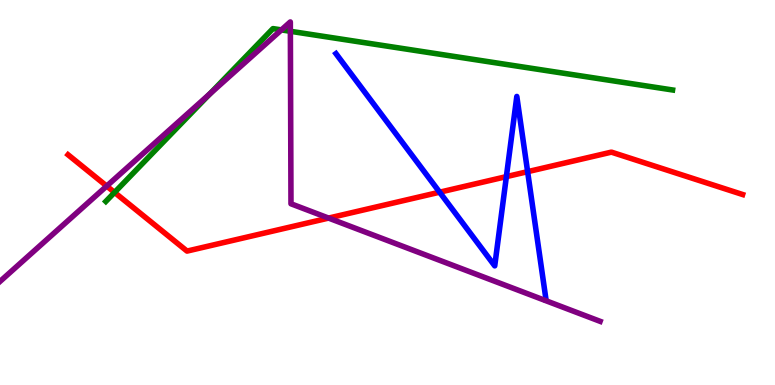[{'lines': ['blue', 'red'], 'intersections': [{'x': 5.67, 'y': 5.01}, {'x': 6.53, 'y': 5.41}, {'x': 6.81, 'y': 5.54}]}, {'lines': ['green', 'red'], 'intersections': [{'x': 1.48, 'y': 5.0}]}, {'lines': ['purple', 'red'], 'intersections': [{'x': 1.38, 'y': 5.17}, {'x': 4.24, 'y': 4.34}]}, {'lines': ['blue', 'green'], 'intersections': []}, {'lines': ['blue', 'purple'], 'intersections': []}, {'lines': ['green', 'purple'], 'intersections': [{'x': 2.71, 'y': 7.56}, {'x': 3.63, 'y': 9.22}, {'x': 3.75, 'y': 9.19}]}]